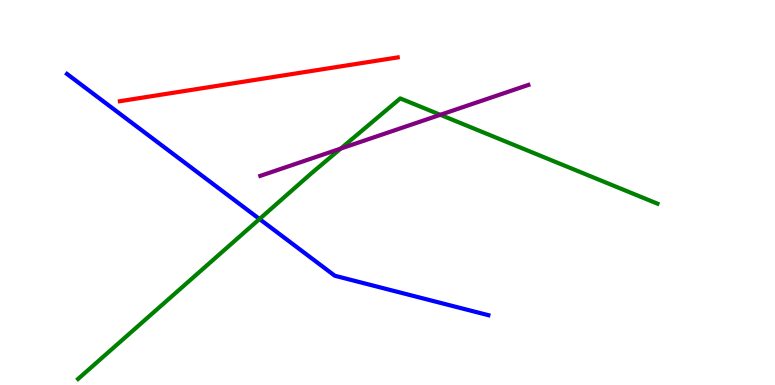[{'lines': ['blue', 'red'], 'intersections': []}, {'lines': ['green', 'red'], 'intersections': []}, {'lines': ['purple', 'red'], 'intersections': []}, {'lines': ['blue', 'green'], 'intersections': [{'x': 3.35, 'y': 4.31}]}, {'lines': ['blue', 'purple'], 'intersections': []}, {'lines': ['green', 'purple'], 'intersections': [{'x': 4.4, 'y': 6.14}, {'x': 5.68, 'y': 7.02}]}]